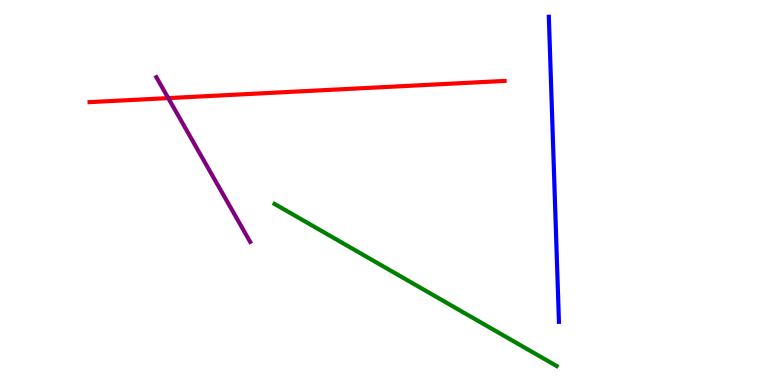[{'lines': ['blue', 'red'], 'intersections': []}, {'lines': ['green', 'red'], 'intersections': []}, {'lines': ['purple', 'red'], 'intersections': [{'x': 2.17, 'y': 7.45}]}, {'lines': ['blue', 'green'], 'intersections': []}, {'lines': ['blue', 'purple'], 'intersections': []}, {'lines': ['green', 'purple'], 'intersections': []}]